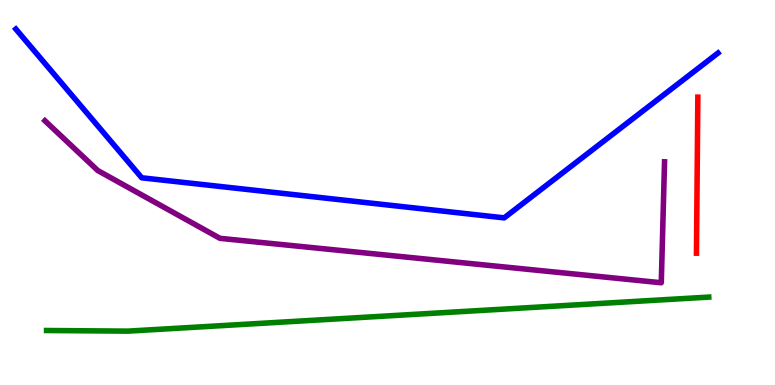[{'lines': ['blue', 'red'], 'intersections': []}, {'lines': ['green', 'red'], 'intersections': []}, {'lines': ['purple', 'red'], 'intersections': []}, {'lines': ['blue', 'green'], 'intersections': []}, {'lines': ['blue', 'purple'], 'intersections': []}, {'lines': ['green', 'purple'], 'intersections': []}]